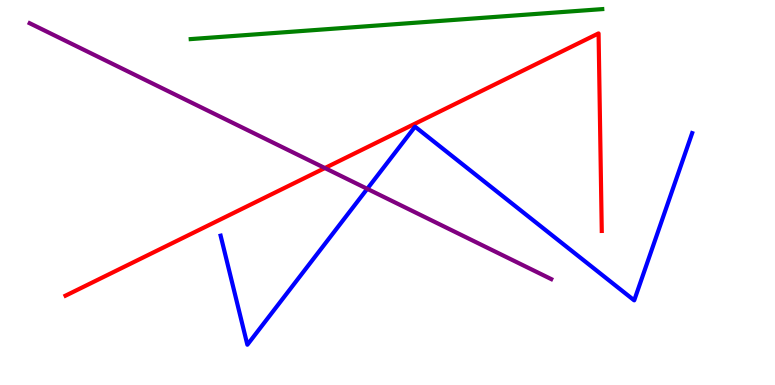[{'lines': ['blue', 'red'], 'intersections': []}, {'lines': ['green', 'red'], 'intersections': []}, {'lines': ['purple', 'red'], 'intersections': [{'x': 4.19, 'y': 5.64}]}, {'lines': ['blue', 'green'], 'intersections': []}, {'lines': ['blue', 'purple'], 'intersections': [{'x': 4.74, 'y': 5.1}]}, {'lines': ['green', 'purple'], 'intersections': []}]